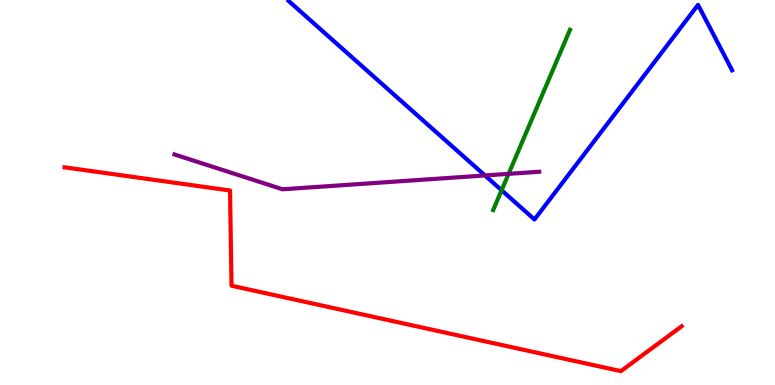[{'lines': ['blue', 'red'], 'intersections': []}, {'lines': ['green', 'red'], 'intersections': []}, {'lines': ['purple', 'red'], 'intersections': []}, {'lines': ['blue', 'green'], 'intersections': [{'x': 6.47, 'y': 5.06}]}, {'lines': ['blue', 'purple'], 'intersections': [{'x': 6.26, 'y': 5.44}]}, {'lines': ['green', 'purple'], 'intersections': [{'x': 6.56, 'y': 5.48}]}]